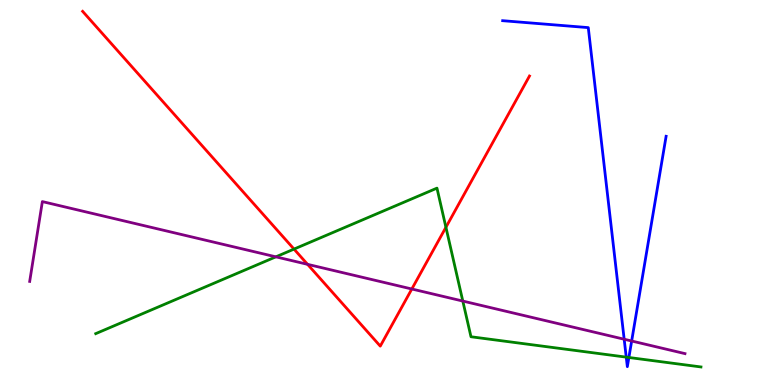[{'lines': ['blue', 'red'], 'intersections': []}, {'lines': ['green', 'red'], 'intersections': [{'x': 3.79, 'y': 3.53}, {'x': 5.75, 'y': 4.1}]}, {'lines': ['purple', 'red'], 'intersections': [{'x': 3.97, 'y': 3.13}, {'x': 5.31, 'y': 2.49}]}, {'lines': ['blue', 'green'], 'intersections': [{'x': 8.08, 'y': 0.724}, {'x': 8.11, 'y': 0.715}]}, {'lines': ['blue', 'purple'], 'intersections': [{'x': 8.05, 'y': 1.19}, {'x': 8.15, 'y': 1.14}]}, {'lines': ['green', 'purple'], 'intersections': [{'x': 3.56, 'y': 3.33}, {'x': 5.97, 'y': 2.18}]}]